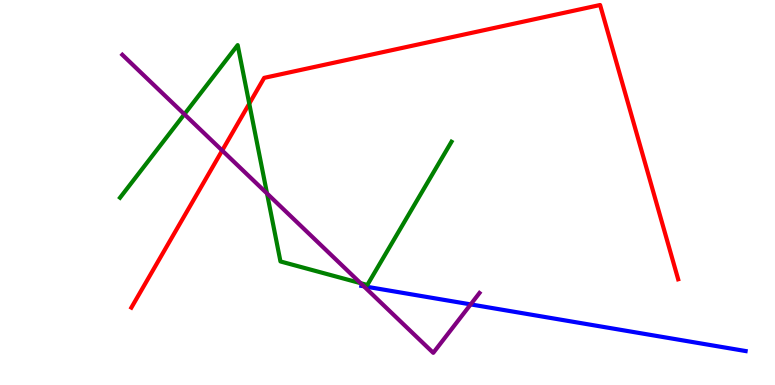[{'lines': ['blue', 'red'], 'intersections': []}, {'lines': ['green', 'red'], 'intersections': [{'x': 3.22, 'y': 7.31}]}, {'lines': ['purple', 'red'], 'intersections': [{'x': 2.87, 'y': 6.09}]}, {'lines': ['blue', 'green'], 'intersections': []}, {'lines': ['blue', 'purple'], 'intersections': [{'x': 4.69, 'y': 2.56}, {'x': 6.07, 'y': 2.09}]}, {'lines': ['green', 'purple'], 'intersections': [{'x': 2.38, 'y': 7.03}, {'x': 3.45, 'y': 4.97}, {'x': 4.65, 'y': 2.65}]}]